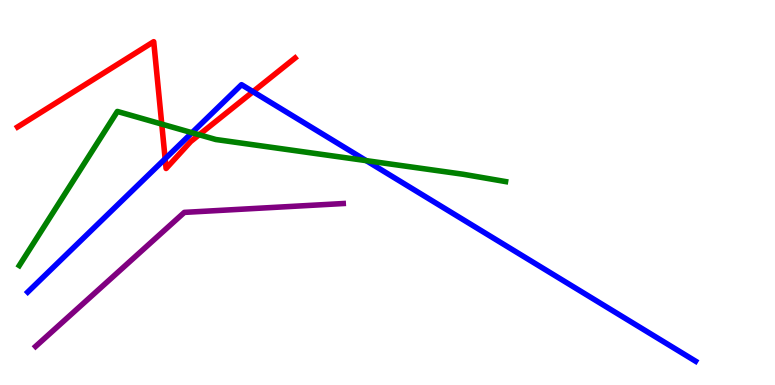[{'lines': ['blue', 'red'], 'intersections': [{'x': 2.13, 'y': 5.88}, {'x': 3.26, 'y': 7.62}]}, {'lines': ['green', 'red'], 'intersections': [{'x': 2.09, 'y': 6.78}, {'x': 2.57, 'y': 6.5}]}, {'lines': ['purple', 'red'], 'intersections': []}, {'lines': ['blue', 'green'], 'intersections': [{'x': 2.48, 'y': 6.55}, {'x': 4.73, 'y': 5.83}]}, {'lines': ['blue', 'purple'], 'intersections': []}, {'lines': ['green', 'purple'], 'intersections': []}]